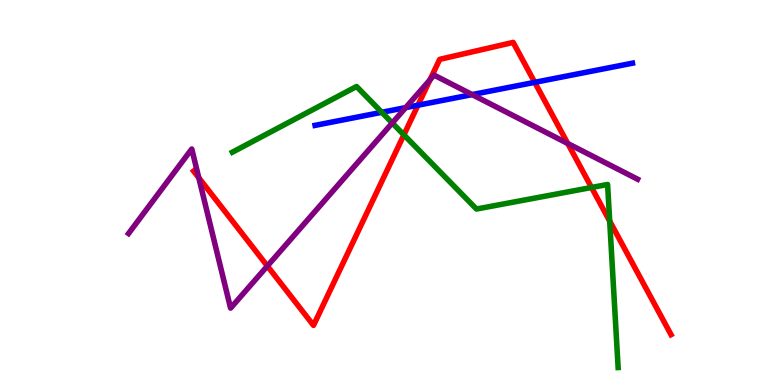[{'lines': ['blue', 'red'], 'intersections': [{'x': 5.39, 'y': 7.27}, {'x': 6.9, 'y': 7.86}]}, {'lines': ['green', 'red'], 'intersections': [{'x': 5.21, 'y': 6.5}, {'x': 7.63, 'y': 5.13}, {'x': 7.87, 'y': 4.26}]}, {'lines': ['purple', 'red'], 'intersections': [{'x': 2.57, 'y': 5.38}, {'x': 3.45, 'y': 3.09}, {'x': 5.55, 'y': 7.93}, {'x': 7.33, 'y': 6.27}]}, {'lines': ['blue', 'green'], 'intersections': [{'x': 4.93, 'y': 7.08}]}, {'lines': ['blue', 'purple'], 'intersections': [{'x': 5.23, 'y': 7.2}, {'x': 6.09, 'y': 7.54}]}, {'lines': ['green', 'purple'], 'intersections': [{'x': 5.06, 'y': 6.81}]}]